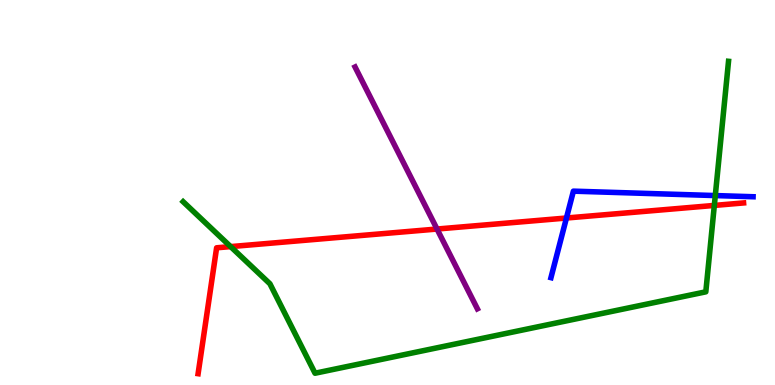[{'lines': ['blue', 'red'], 'intersections': [{'x': 7.31, 'y': 4.34}]}, {'lines': ['green', 'red'], 'intersections': [{'x': 2.98, 'y': 3.59}, {'x': 9.22, 'y': 4.66}]}, {'lines': ['purple', 'red'], 'intersections': [{'x': 5.64, 'y': 4.05}]}, {'lines': ['blue', 'green'], 'intersections': [{'x': 9.23, 'y': 4.92}]}, {'lines': ['blue', 'purple'], 'intersections': []}, {'lines': ['green', 'purple'], 'intersections': []}]